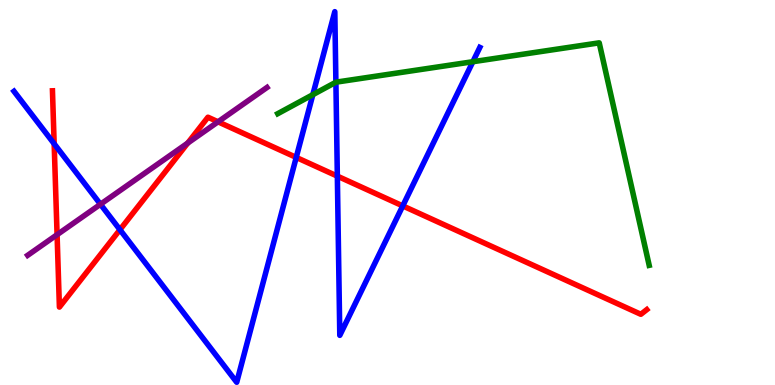[{'lines': ['blue', 'red'], 'intersections': [{'x': 0.699, 'y': 6.27}, {'x': 1.55, 'y': 4.03}, {'x': 3.82, 'y': 5.91}, {'x': 4.35, 'y': 5.43}, {'x': 5.2, 'y': 4.65}]}, {'lines': ['green', 'red'], 'intersections': []}, {'lines': ['purple', 'red'], 'intersections': [{'x': 0.737, 'y': 3.9}, {'x': 2.42, 'y': 6.28}, {'x': 2.81, 'y': 6.84}]}, {'lines': ['blue', 'green'], 'intersections': [{'x': 4.04, 'y': 7.54}, {'x': 4.33, 'y': 7.86}, {'x': 6.1, 'y': 8.4}]}, {'lines': ['blue', 'purple'], 'intersections': [{'x': 1.3, 'y': 4.69}]}, {'lines': ['green', 'purple'], 'intersections': []}]